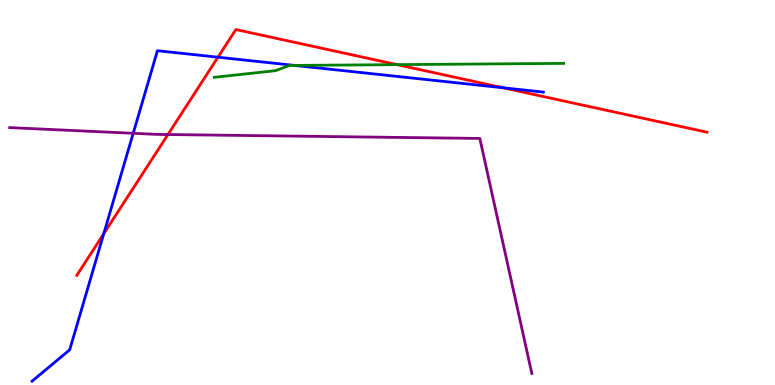[{'lines': ['blue', 'red'], 'intersections': [{'x': 1.34, 'y': 3.93}, {'x': 2.81, 'y': 8.51}, {'x': 6.49, 'y': 7.72}]}, {'lines': ['green', 'red'], 'intersections': [{'x': 5.12, 'y': 8.32}]}, {'lines': ['purple', 'red'], 'intersections': [{'x': 2.17, 'y': 6.51}]}, {'lines': ['blue', 'green'], 'intersections': [{'x': 3.8, 'y': 8.3}]}, {'lines': ['blue', 'purple'], 'intersections': [{'x': 1.72, 'y': 6.54}]}, {'lines': ['green', 'purple'], 'intersections': []}]